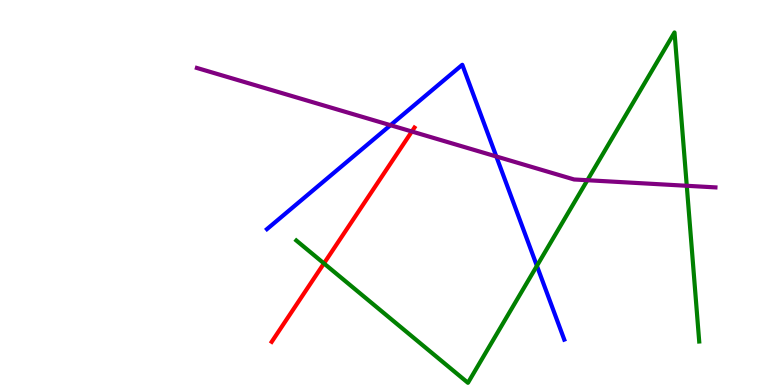[{'lines': ['blue', 'red'], 'intersections': []}, {'lines': ['green', 'red'], 'intersections': [{'x': 4.18, 'y': 3.16}]}, {'lines': ['purple', 'red'], 'intersections': [{'x': 5.31, 'y': 6.58}]}, {'lines': ['blue', 'green'], 'intersections': [{'x': 6.93, 'y': 3.09}]}, {'lines': ['blue', 'purple'], 'intersections': [{'x': 5.04, 'y': 6.75}, {'x': 6.4, 'y': 5.94}]}, {'lines': ['green', 'purple'], 'intersections': [{'x': 7.58, 'y': 5.32}, {'x': 8.86, 'y': 5.17}]}]